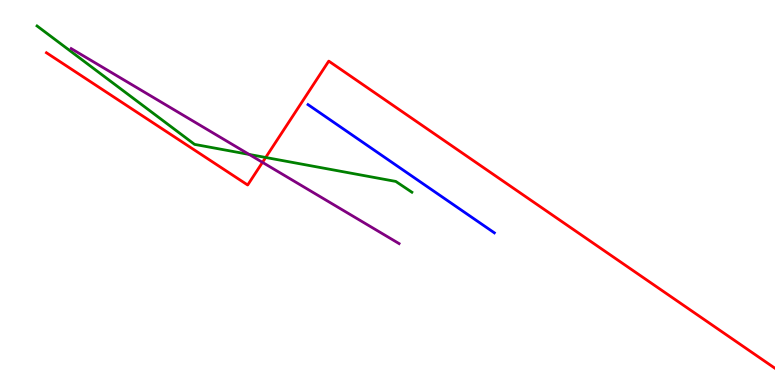[{'lines': ['blue', 'red'], 'intersections': []}, {'lines': ['green', 'red'], 'intersections': [{'x': 3.43, 'y': 5.91}]}, {'lines': ['purple', 'red'], 'intersections': [{'x': 3.39, 'y': 5.78}]}, {'lines': ['blue', 'green'], 'intersections': []}, {'lines': ['blue', 'purple'], 'intersections': []}, {'lines': ['green', 'purple'], 'intersections': [{'x': 3.21, 'y': 5.99}]}]